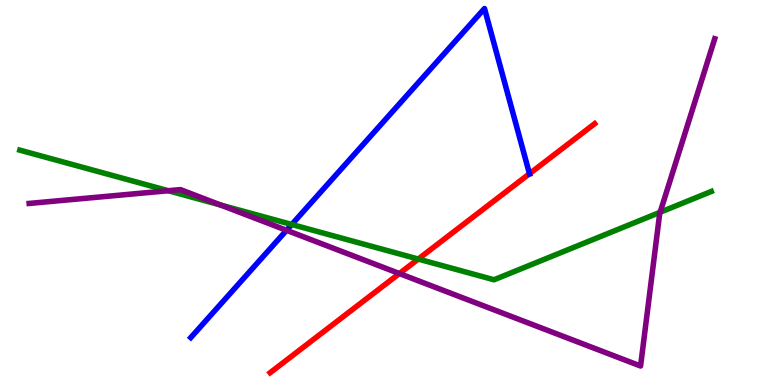[{'lines': ['blue', 'red'], 'intersections': [{'x': 6.83, 'y': 5.49}]}, {'lines': ['green', 'red'], 'intersections': [{'x': 5.4, 'y': 3.27}]}, {'lines': ['purple', 'red'], 'intersections': [{'x': 5.15, 'y': 2.9}]}, {'lines': ['blue', 'green'], 'intersections': [{'x': 3.76, 'y': 4.17}]}, {'lines': ['blue', 'purple'], 'intersections': [{'x': 3.7, 'y': 4.02}]}, {'lines': ['green', 'purple'], 'intersections': [{'x': 2.17, 'y': 5.05}, {'x': 2.85, 'y': 4.67}, {'x': 8.52, 'y': 4.49}]}]